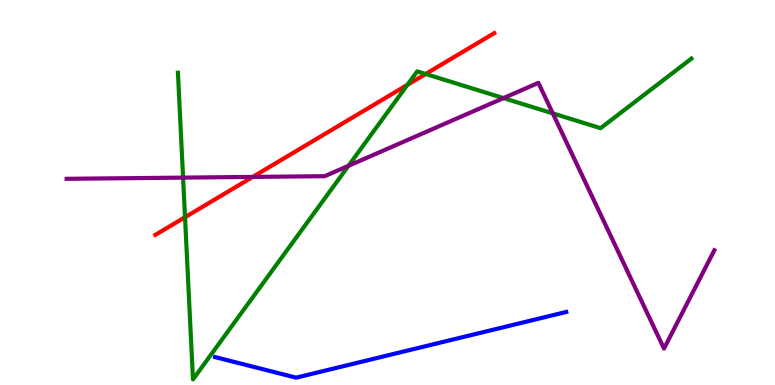[{'lines': ['blue', 'red'], 'intersections': []}, {'lines': ['green', 'red'], 'intersections': [{'x': 2.39, 'y': 4.36}, {'x': 5.26, 'y': 7.8}, {'x': 5.49, 'y': 8.08}]}, {'lines': ['purple', 'red'], 'intersections': [{'x': 3.26, 'y': 5.41}]}, {'lines': ['blue', 'green'], 'intersections': []}, {'lines': ['blue', 'purple'], 'intersections': []}, {'lines': ['green', 'purple'], 'intersections': [{'x': 2.36, 'y': 5.39}, {'x': 4.5, 'y': 5.69}, {'x': 6.5, 'y': 7.45}, {'x': 7.13, 'y': 7.06}]}]